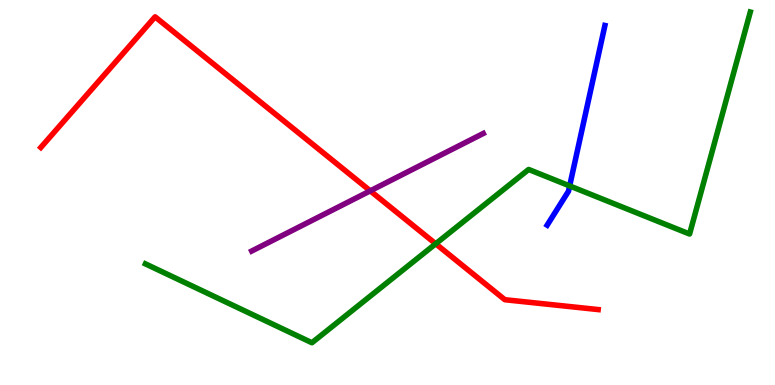[{'lines': ['blue', 'red'], 'intersections': []}, {'lines': ['green', 'red'], 'intersections': [{'x': 5.62, 'y': 3.67}]}, {'lines': ['purple', 'red'], 'intersections': [{'x': 4.78, 'y': 5.04}]}, {'lines': ['blue', 'green'], 'intersections': [{'x': 7.35, 'y': 5.17}]}, {'lines': ['blue', 'purple'], 'intersections': []}, {'lines': ['green', 'purple'], 'intersections': []}]